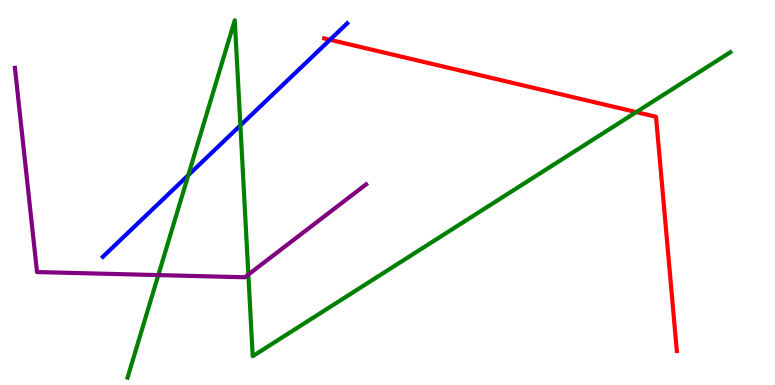[{'lines': ['blue', 'red'], 'intersections': [{'x': 4.26, 'y': 8.97}]}, {'lines': ['green', 'red'], 'intersections': [{'x': 8.21, 'y': 7.09}]}, {'lines': ['purple', 'red'], 'intersections': []}, {'lines': ['blue', 'green'], 'intersections': [{'x': 2.43, 'y': 5.45}, {'x': 3.1, 'y': 6.74}]}, {'lines': ['blue', 'purple'], 'intersections': []}, {'lines': ['green', 'purple'], 'intersections': [{'x': 2.04, 'y': 2.85}, {'x': 3.2, 'y': 2.87}]}]